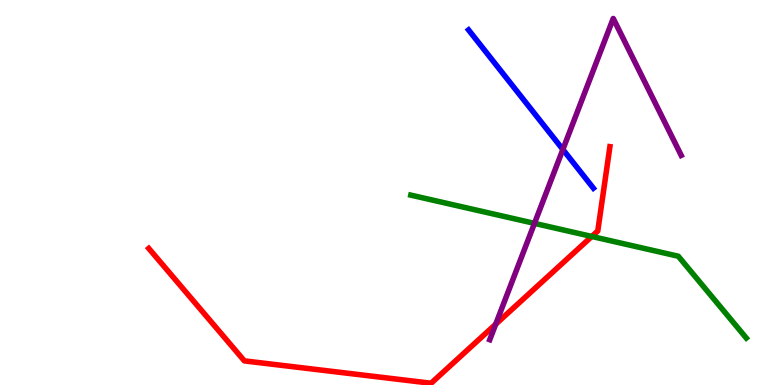[{'lines': ['blue', 'red'], 'intersections': []}, {'lines': ['green', 'red'], 'intersections': [{'x': 7.64, 'y': 3.86}]}, {'lines': ['purple', 'red'], 'intersections': [{'x': 6.4, 'y': 1.58}]}, {'lines': ['blue', 'green'], 'intersections': []}, {'lines': ['blue', 'purple'], 'intersections': [{'x': 7.26, 'y': 6.12}]}, {'lines': ['green', 'purple'], 'intersections': [{'x': 6.9, 'y': 4.2}]}]